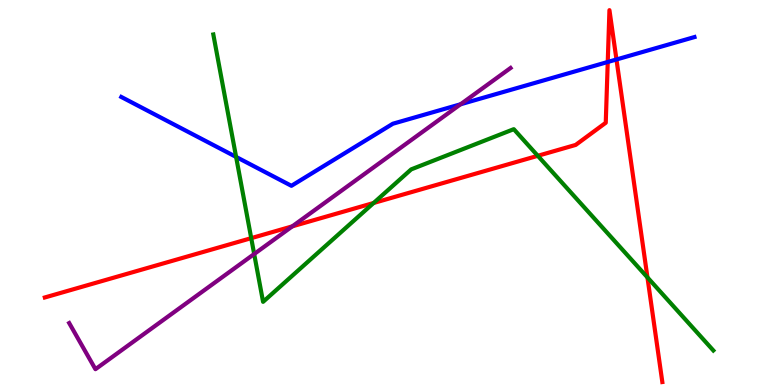[{'lines': ['blue', 'red'], 'intersections': [{'x': 7.84, 'y': 8.39}, {'x': 7.95, 'y': 8.46}]}, {'lines': ['green', 'red'], 'intersections': [{'x': 3.24, 'y': 3.81}, {'x': 4.82, 'y': 4.73}, {'x': 6.94, 'y': 5.95}, {'x': 8.35, 'y': 2.79}]}, {'lines': ['purple', 'red'], 'intersections': [{'x': 3.77, 'y': 4.12}]}, {'lines': ['blue', 'green'], 'intersections': [{'x': 3.05, 'y': 5.92}]}, {'lines': ['blue', 'purple'], 'intersections': [{'x': 5.94, 'y': 7.29}]}, {'lines': ['green', 'purple'], 'intersections': [{'x': 3.28, 'y': 3.4}]}]